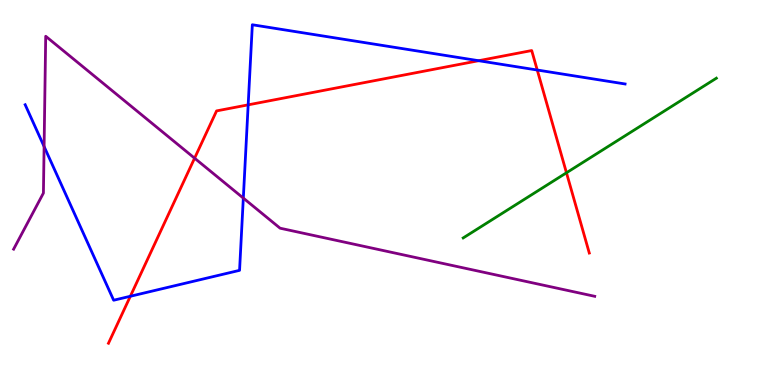[{'lines': ['blue', 'red'], 'intersections': [{'x': 1.68, 'y': 2.3}, {'x': 3.2, 'y': 7.28}, {'x': 6.18, 'y': 8.42}, {'x': 6.93, 'y': 8.18}]}, {'lines': ['green', 'red'], 'intersections': [{'x': 7.31, 'y': 5.51}]}, {'lines': ['purple', 'red'], 'intersections': [{'x': 2.51, 'y': 5.89}]}, {'lines': ['blue', 'green'], 'intersections': []}, {'lines': ['blue', 'purple'], 'intersections': [{'x': 0.569, 'y': 6.19}, {'x': 3.14, 'y': 4.85}]}, {'lines': ['green', 'purple'], 'intersections': []}]